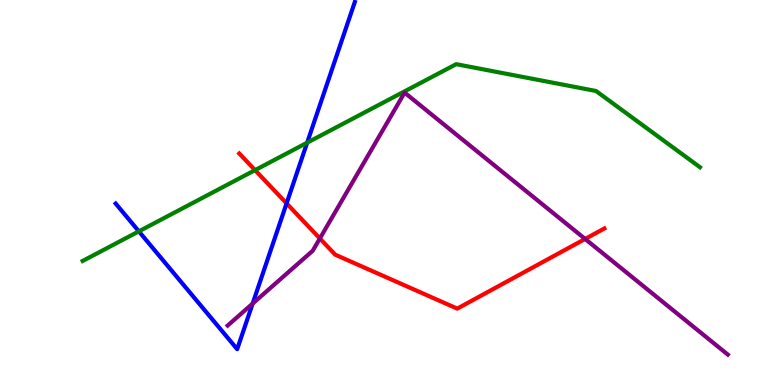[{'lines': ['blue', 'red'], 'intersections': [{'x': 3.7, 'y': 4.72}]}, {'lines': ['green', 'red'], 'intersections': [{'x': 3.29, 'y': 5.58}]}, {'lines': ['purple', 'red'], 'intersections': [{'x': 4.13, 'y': 3.81}, {'x': 7.55, 'y': 3.79}]}, {'lines': ['blue', 'green'], 'intersections': [{'x': 1.79, 'y': 3.99}, {'x': 3.96, 'y': 6.29}]}, {'lines': ['blue', 'purple'], 'intersections': [{'x': 3.26, 'y': 2.11}]}, {'lines': ['green', 'purple'], 'intersections': []}]